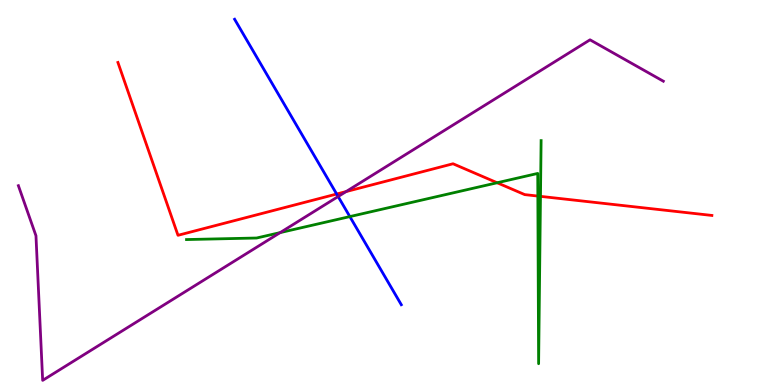[{'lines': ['blue', 'red'], 'intersections': [{'x': 4.34, 'y': 4.96}]}, {'lines': ['green', 'red'], 'intersections': [{'x': 6.42, 'y': 5.25}, {'x': 6.94, 'y': 4.91}, {'x': 6.97, 'y': 4.9}]}, {'lines': ['purple', 'red'], 'intersections': [{'x': 4.47, 'y': 5.02}]}, {'lines': ['blue', 'green'], 'intersections': [{'x': 4.51, 'y': 4.37}]}, {'lines': ['blue', 'purple'], 'intersections': [{'x': 4.36, 'y': 4.9}]}, {'lines': ['green', 'purple'], 'intersections': [{'x': 3.62, 'y': 3.96}]}]